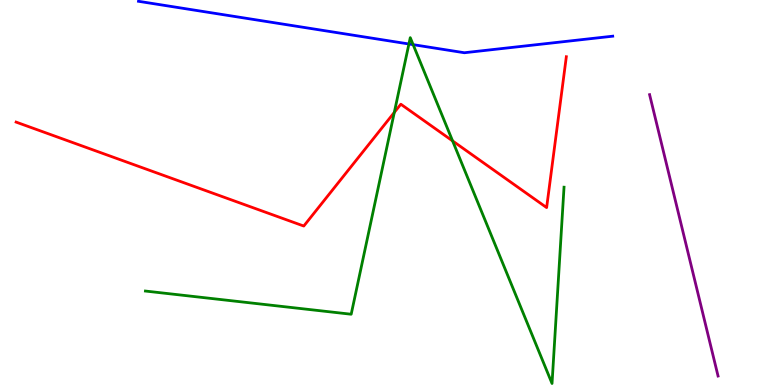[{'lines': ['blue', 'red'], 'intersections': []}, {'lines': ['green', 'red'], 'intersections': [{'x': 5.09, 'y': 7.08}, {'x': 5.84, 'y': 6.34}]}, {'lines': ['purple', 'red'], 'intersections': []}, {'lines': ['blue', 'green'], 'intersections': [{'x': 5.28, 'y': 8.86}, {'x': 5.33, 'y': 8.84}]}, {'lines': ['blue', 'purple'], 'intersections': []}, {'lines': ['green', 'purple'], 'intersections': []}]